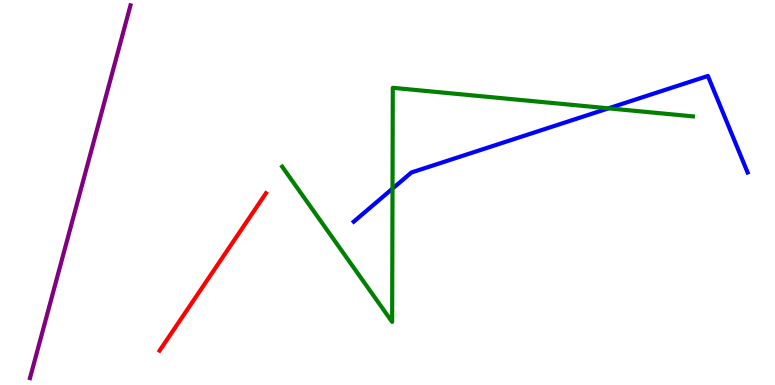[{'lines': ['blue', 'red'], 'intersections': []}, {'lines': ['green', 'red'], 'intersections': []}, {'lines': ['purple', 'red'], 'intersections': []}, {'lines': ['blue', 'green'], 'intersections': [{'x': 5.06, 'y': 5.1}, {'x': 7.85, 'y': 7.19}]}, {'lines': ['blue', 'purple'], 'intersections': []}, {'lines': ['green', 'purple'], 'intersections': []}]